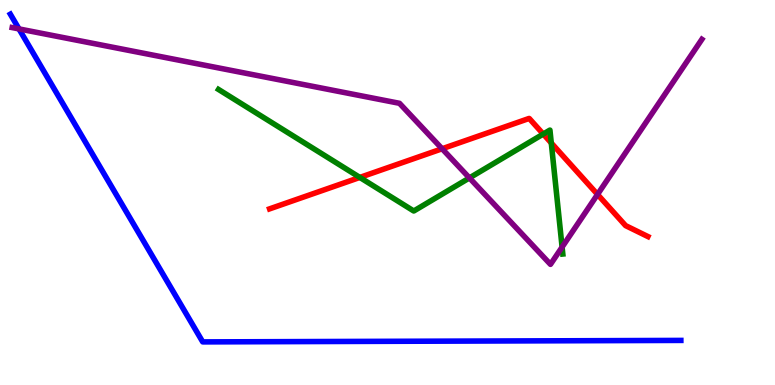[{'lines': ['blue', 'red'], 'intersections': []}, {'lines': ['green', 'red'], 'intersections': [{'x': 4.64, 'y': 5.39}, {'x': 7.01, 'y': 6.52}, {'x': 7.11, 'y': 6.29}]}, {'lines': ['purple', 'red'], 'intersections': [{'x': 5.7, 'y': 6.14}, {'x': 7.71, 'y': 4.95}]}, {'lines': ['blue', 'green'], 'intersections': []}, {'lines': ['blue', 'purple'], 'intersections': [{'x': 0.245, 'y': 9.25}]}, {'lines': ['green', 'purple'], 'intersections': [{'x': 6.06, 'y': 5.38}, {'x': 7.25, 'y': 3.58}]}]